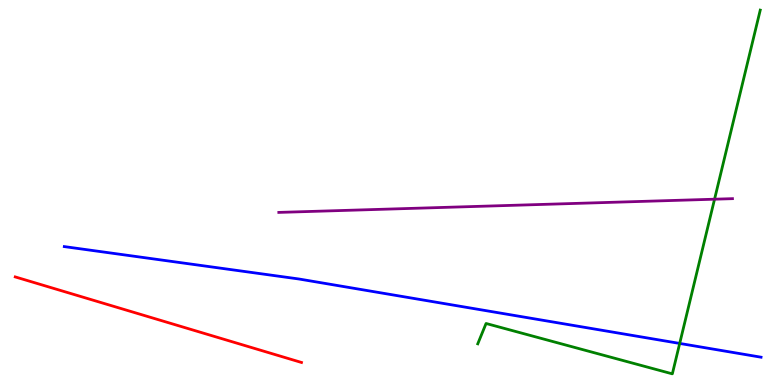[{'lines': ['blue', 'red'], 'intersections': []}, {'lines': ['green', 'red'], 'intersections': []}, {'lines': ['purple', 'red'], 'intersections': []}, {'lines': ['blue', 'green'], 'intersections': [{'x': 8.77, 'y': 1.08}]}, {'lines': ['blue', 'purple'], 'intersections': []}, {'lines': ['green', 'purple'], 'intersections': [{'x': 9.22, 'y': 4.83}]}]